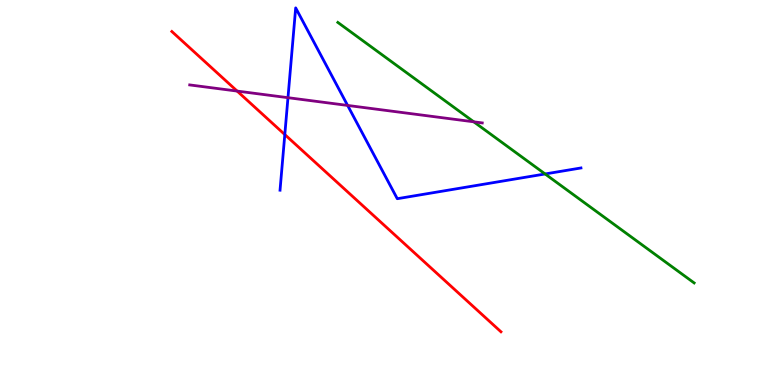[{'lines': ['blue', 'red'], 'intersections': [{'x': 3.67, 'y': 6.5}]}, {'lines': ['green', 'red'], 'intersections': []}, {'lines': ['purple', 'red'], 'intersections': [{'x': 3.06, 'y': 7.63}]}, {'lines': ['blue', 'green'], 'intersections': [{'x': 7.03, 'y': 5.48}]}, {'lines': ['blue', 'purple'], 'intersections': [{'x': 3.72, 'y': 7.46}, {'x': 4.49, 'y': 7.26}]}, {'lines': ['green', 'purple'], 'intersections': [{'x': 6.11, 'y': 6.84}]}]